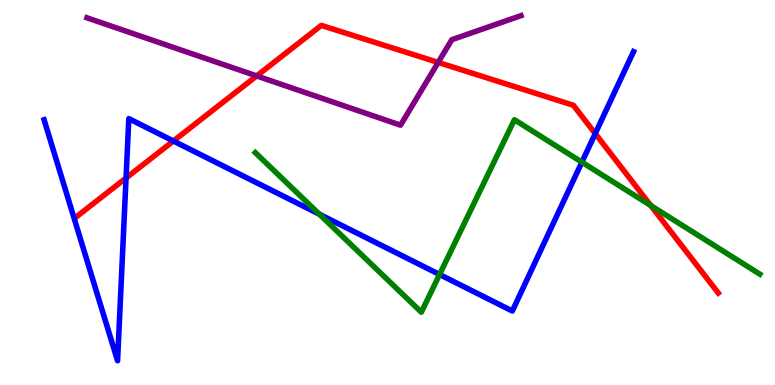[{'lines': ['blue', 'red'], 'intersections': [{'x': 1.63, 'y': 5.38}, {'x': 2.24, 'y': 6.34}, {'x': 7.68, 'y': 6.53}]}, {'lines': ['green', 'red'], 'intersections': [{'x': 8.4, 'y': 4.66}]}, {'lines': ['purple', 'red'], 'intersections': [{'x': 3.31, 'y': 8.03}, {'x': 5.65, 'y': 8.38}]}, {'lines': ['blue', 'green'], 'intersections': [{'x': 4.12, 'y': 4.44}, {'x': 5.67, 'y': 2.87}, {'x': 7.51, 'y': 5.79}]}, {'lines': ['blue', 'purple'], 'intersections': []}, {'lines': ['green', 'purple'], 'intersections': []}]